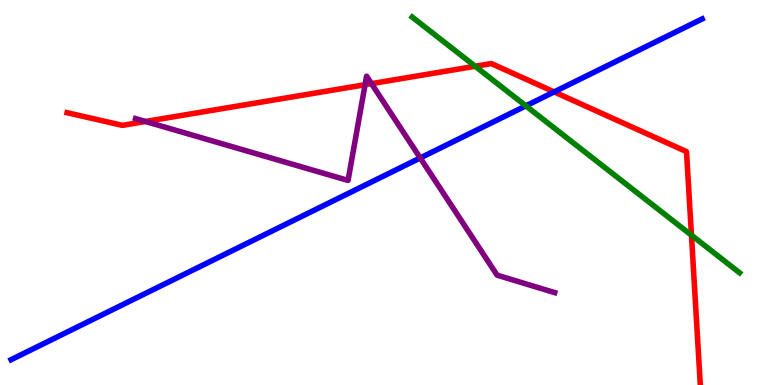[{'lines': ['blue', 'red'], 'intersections': [{'x': 7.15, 'y': 7.61}]}, {'lines': ['green', 'red'], 'intersections': [{'x': 6.13, 'y': 8.28}, {'x': 8.92, 'y': 3.89}]}, {'lines': ['purple', 'red'], 'intersections': [{'x': 1.88, 'y': 6.84}, {'x': 4.71, 'y': 7.8}, {'x': 4.79, 'y': 7.83}]}, {'lines': ['blue', 'green'], 'intersections': [{'x': 6.79, 'y': 7.25}]}, {'lines': ['blue', 'purple'], 'intersections': [{'x': 5.42, 'y': 5.9}]}, {'lines': ['green', 'purple'], 'intersections': []}]